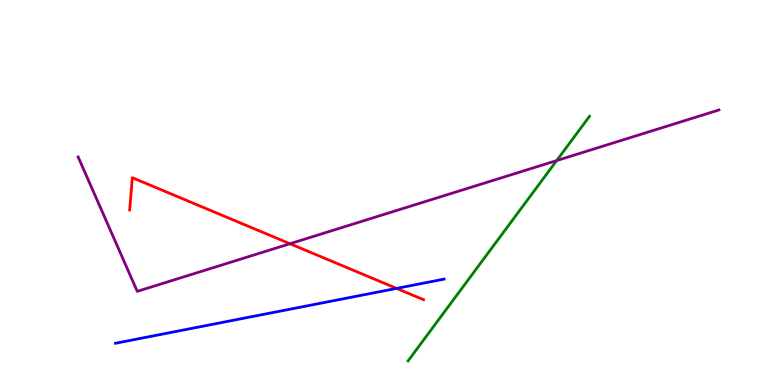[{'lines': ['blue', 'red'], 'intersections': [{'x': 5.12, 'y': 2.51}]}, {'lines': ['green', 'red'], 'intersections': []}, {'lines': ['purple', 'red'], 'intersections': [{'x': 3.74, 'y': 3.67}]}, {'lines': ['blue', 'green'], 'intersections': []}, {'lines': ['blue', 'purple'], 'intersections': []}, {'lines': ['green', 'purple'], 'intersections': [{'x': 7.18, 'y': 5.83}]}]